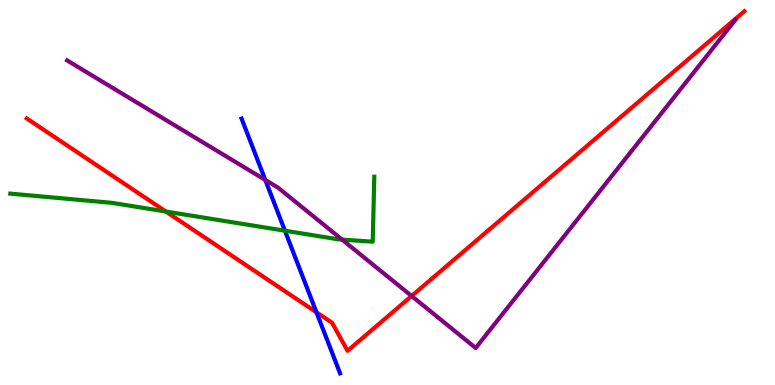[{'lines': ['blue', 'red'], 'intersections': [{'x': 4.08, 'y': 1.89}]}, {'lines': ['green', 'red'], 'intersections': [{'x': 2.14, 'y': 4.51}]}, {'lines': ['purple', 'red'], 'intersections': [{'x': 5.31, 'y': 2.31}]}, {'lines': ['blue', 'green'], 'intersections': [{'x': 3.68, 'y': 4.01}]}, {'lines': ['blue', 'purple'], 'intersections': [{'x': 3.42, 'y': 5.33}]}, {'lines': ['green', 'purple'], 'intersections': [{'x': 4.41, 'y': 3.78}]}]